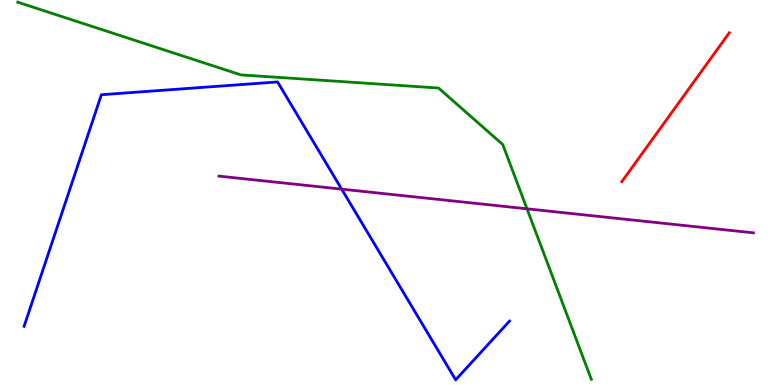[{'lines': ['blue', 'red'], 'intersections': []}, {'lines': ['green', 'red'], 'intersections': []}, {'lines': ['purple', 'red'], 'intersections': []}, {'lines': ['blue', 'green'], 'intersections': []}, {'lines': ['blue', 'purple'], 'intersections': [{'x': 4.41, 'y': 5.09}]}, {'lines': ['green', 'purple'], 'intersections': [{'x': 6.8, 'y': 4.58}]}]